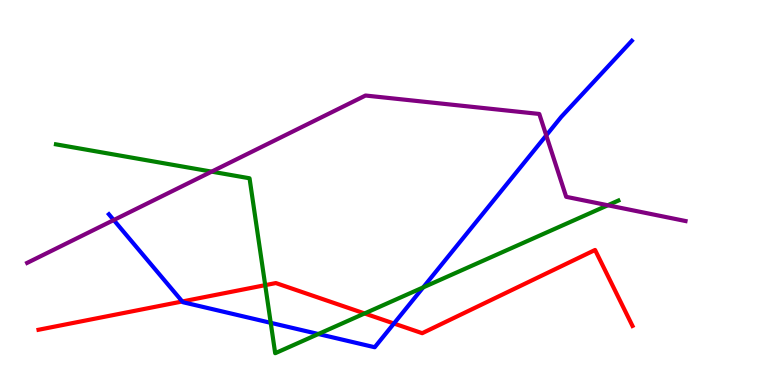[{'lines': ['blue', 'red'], 'intersections': [{'x': 2.35, 'y': 2.17}, {'x': 5.08, 'y': 1.6}]}, {'lines': ['green', 'red'], 'intersections': [{'x': 3.42, 'y': 2.59}, {'x': 4.7, 'y': 1.86}]}, {'lines': ['purple', 'red'], 'intersections': []}, {'lines': ['blue', 'green'], 'intersections': [{'x': 3.49, 'y': 1.61}, {'x': 4.11, 'y': 1.32}, {'x': 5.46, 'y': 2.54}]}, {'lines': ['blue', 'purple'], 'intersections': [{'x': 1.47, 'y': 4.28}, {'x': 7.05, 'y': 6.48}]}, {'lines': ['green', 'purple'], 'intersections': [{'x': 2.73, 'y': 5.54}, {'x': 7.84, 'y': 4.67}]}]